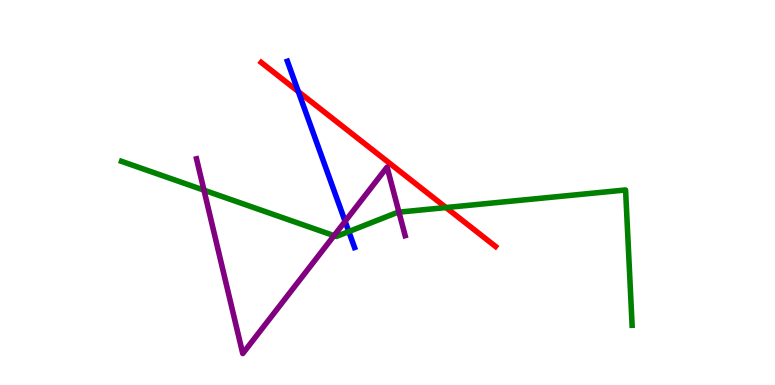[{'lines': ['blue', 'red'], 'intersections': [{'x': 3.85, 'y': 7.62}]}, {'lines': ['green', 'red'], 'intersections': [{'x': 5.75, 'y': 4.61}]}, {'lines': ['purple', 'red'], 'intersections': []}, {'lines': ['blue', 'green'], 'intersections': [{'x': 4.5, 'y': 3.99}]}, {'lines': ['blue', 'purple'], 'intersections': [{'x': 4.45, 'y': 4.25}]}, {'lines': ['green', 'purple'], 'intersections': [{'x': 2.63, 'y': 5.06}, {'x': 4.31, 'y': 3.88}, {'x': 5.15, 'y': 4.49}]}]